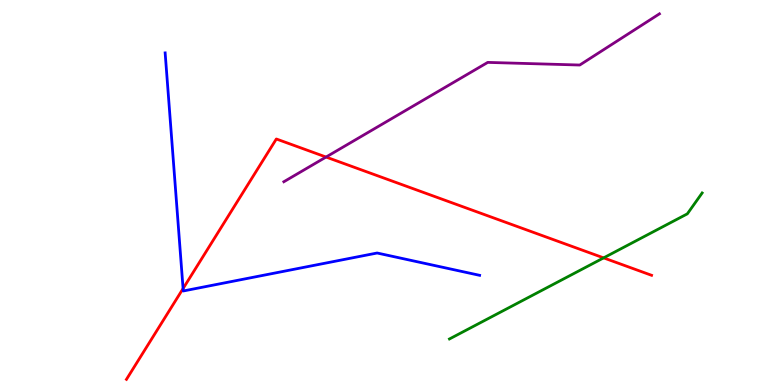[{'lines': ['blue', 'red'], 'intersections': [{'x': 2.36, 'y': 2.5}]}, {'lines': ['green', 'red'], 'intersections': [{'x': 7.79, 'y': 3.3}]}, {'lines': ['purple', 'red'], 'intersections': [{'x': 4.21, 'y': 5.92}]}, {'lines': ['blue', 'green'], 'intersections': []}, {'lines': ['blue', 'purple'], 'intersections': []}, {'lines': ['green', 'purple'], 'intersections': []}]